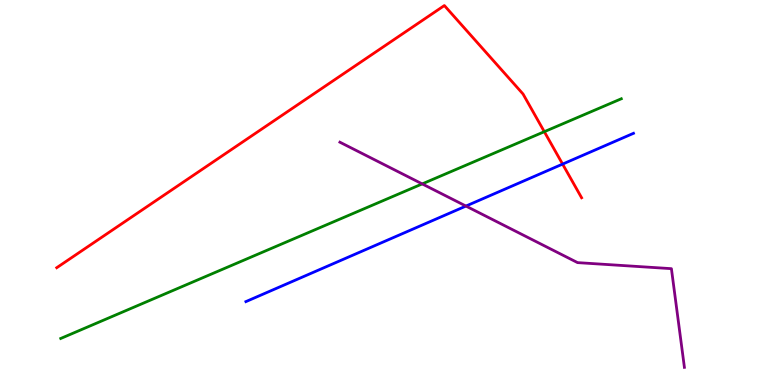[{'lines': ['blue', 'red'], 'intersections': [{'x': 7.26, 'y': 5.74}]}, {'lines': ['green', 'red'], 'intersections': [{'x': 7.02, 'y': 6.58}]}, {'lines': ['purple', 'red'], 'intersections': []}, {'lines': ['blue', 'green'], 'intersections': []}, {'lines': ['blue', 'purple'], 'intersections': [{'x': 6.01, 'y': 4.65}]}, {'lines': ['green', 'purple'], 'intersections': [{'x': 5.45, 'y': 5.22}]}]